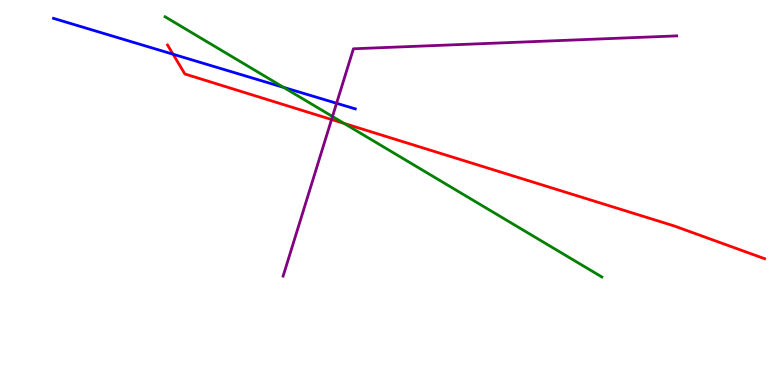[{'lines': ['blue', 'red'], 'intersections': [{'x': 2.23, 'y': 8.59}]}, {'lines': ['green', 'red'], 'intersections': [{'x': 4.44, 'y': 6.79}]}, {'lines': ['purple', 'red'], 'intersections': [{'x': 4.28, 'y': 6.9}]}, {'lines': ['blue', 'green'], 'intersections': [{'x': 3.66, 'y': 7.73}]}, {'lines': ['blue', 'purple'], 'intersections': [{'x': 4.34, 'y': 7.32}]}, {'lines': ['green', 'purple'], 'intersections': [{'x': 4.29, 'y': 6.97}]}]